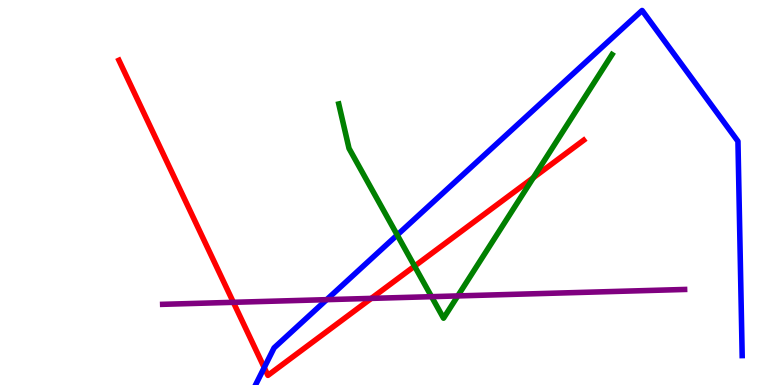[{'lines': ['blue', 'red'], 'intersections': [{'x': 3.41, 'y': 0.453}]}, {'lines': ['green', 'red'], 'intersections': [{'x': 5.35, 'y': 3.09}, {'x': 6.88, 'y': 5.38}]}, {'lines': ['purple', 'red'], 'intersections': [{'x': 3.01, 'y': 2.15}, {'x': 4.79, 'y': 2.25}]}, {'lines': ['blue', 'green'], 'intersections': [{'x': 5.13, 'y': 3.9}]}, {'lines': ['blue', 'purple'], 'intersections': [{'x': 4.22, 'y': 2.22}]}, {'lines': ['green', 'purple'], 'intersections': [{'x': 5.57, 'y': 2.29}, {'x': 5.91, 'y': 2.31}]}]